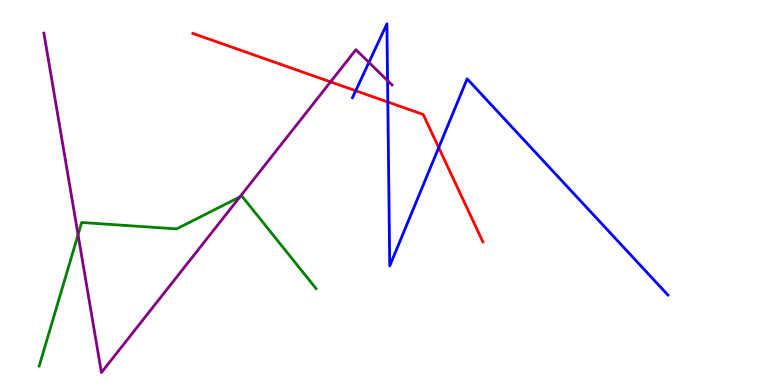[{'lines': ['blue', 'red'], 'intersections': [{'x': 4.59, 'y': 7.64}, {'x': 5.0, 'y': 7.35}, {'x': 5.66, 'y': 6.17}]}, {'lines': ['green', 'red'], 'intersections': []}, {'lines': ['purple', 'red'], 'intersections': [{'x': 4.27, 'y': 7.87}]}, {'lines': ['blue', 'green'], 'intersections': []}, {'lines': ['blue', 'purple'], 'intersections': [{'x': 4.76, 'y': 8.38}, {'x': 5.0, 'y': 7.91}]}, {'lines': ['green', 'purple'], 'intersections': [{'x': 1.01, 'y': 3.9}, {'x': 3.1, 'y': 4.89}]}]